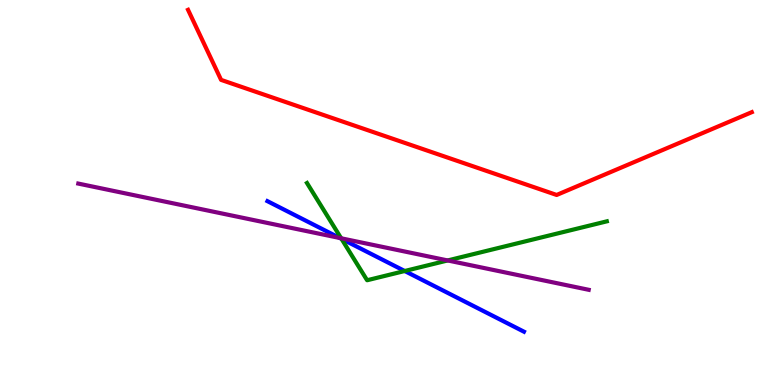[{'lines': ['blue', 'red'], 'intersections': []}, {'lines': ['green', 'red'], 'intersections': []}, {'lines': ['purple', 'red'], 'intersections': []}, {'lines': ['blue', 'green'], 'intersections': [{'x': 4.41, 'y': 3.8}, {'x': 5.22, 'y': 2.96}]}, {'lines': ['blue', 'purple'], 'intersections': [{'x': 4.39, 'y': 3.82}]}, {'lines': ['green', 'purple'], 'intersections': [{'x': 4.4, 'y': 3.81}, {'x': 5.78, 'y': 3.24}]}]